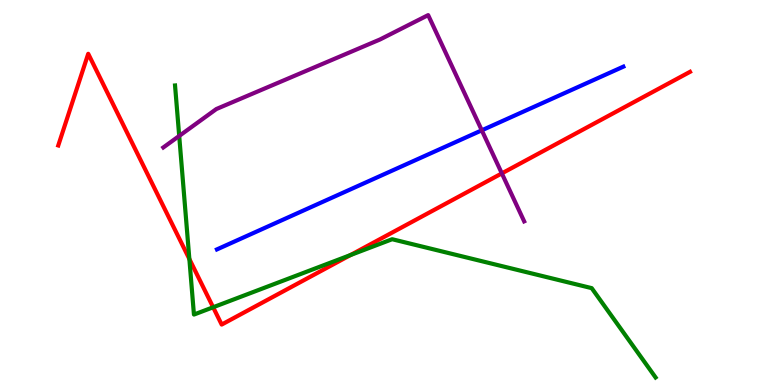[{'lines': ['blue', 'red'], 'intersections': []}, {'lines': ['green', 'red'], 'intersections': [{'x': 2.44, 'y': 3.27}, {'x': 2.75, 'y': 2.02}, {'x': 4.52, 'y': 3.38}]}, {'lines': ['purple', 'red'], 'intersections': [{'x': 6.48, 'y': 5.5}]}, {'lines': ['blue', 'green'], 'intersections': []}, {'lines': ['blue', 'purple'], 'intersections': [{'x': 6.22, 'y': 6.62}]}, {'lines': ['green', 'purple'], 'intersections': [{'x': 2.31, 'y': 6.47}]}]